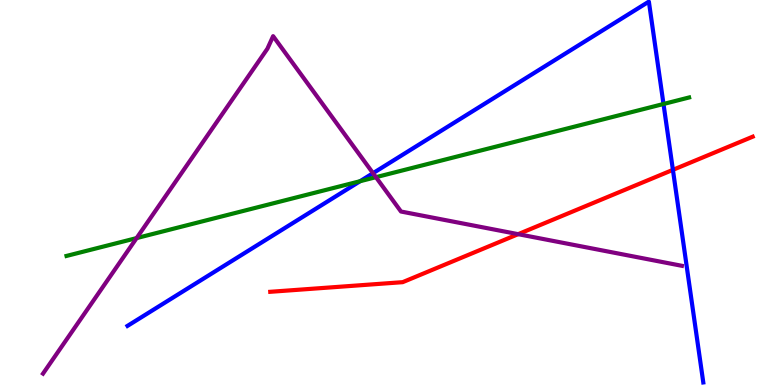[{'lines': ['blue', 'red'], 'intersections': [{'x': 8.68, 'y': 5.59}]}, {'lines': ['green', 'red'], 'intersections': []}, {'lines': ['purple', 'red'], 'intersections': [{'x': 6.69, 'y': 3.92}]}, {'lines': ['blue', 'green'], 'intersections': [{'x': 4.65, 'y': 5.29}, {'x': 8.56, 'y': 7.3}]}, {'lines': ['blue', 'purple'], 'intersections': [{'x': 4.81, 'y': 5.5}]}, {'lines': ['green', 'purple'], 'intersections': [{'x': 1.76, 'y': 3.82}, {'x': 4.85, 'y': 5.4}]}]